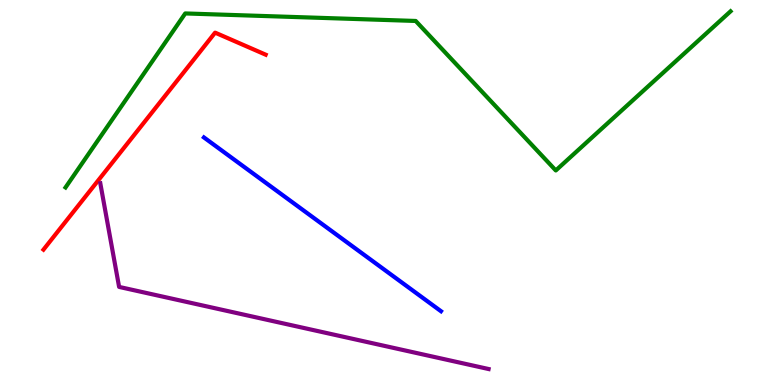[{'lines': ['blue', 'red'], 'intersections': []}, {'lines': ['green', 'red'], 'intersections': []}, {'lines': ['purple', 'red'], 'intersections': []}, {'lines': ['blue', 'green'], 'intersections': []}, {'lines': ['blue', 'purple'], 'intersections': []}, {'lines': ['green', 'purple'], 'intersections': []}]